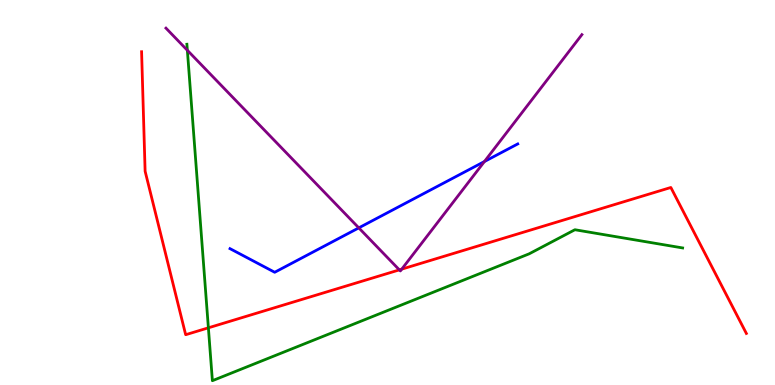[{'lines': ['blue', 'red'], 'intersections': []}, {'lines': ['green', 'red'], 'intersections': [{'x': 2.69, 'y': 1.49}]}, {'lines': ['purple', 'red'], 'intersections': [{'x': 5.15, 'y': 2.99}, {'x': 5.18, 'y': 3.01}]}, {'lines': ['blue', 'green'], 'intersections': []}, {'lines': ['blue', 'purple'], 'intersections': [{'x': 4.63, 'y': 4.08}, {'x': 6.25, 'y': 5.8}]}, {'lines': ['green', 'purple'], 'intersections': [{'x': 2.42, 'y': 8.69}]}]